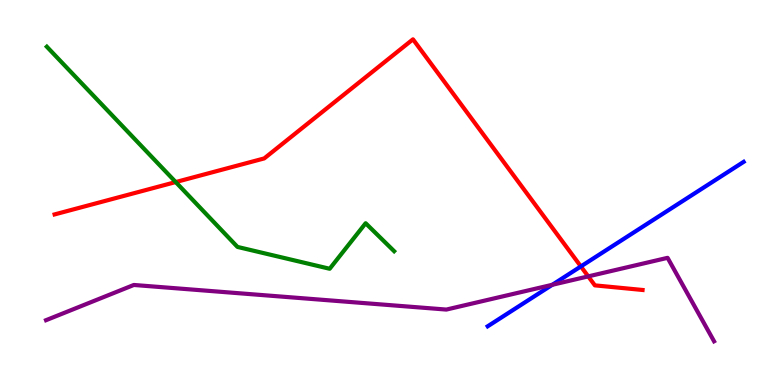[{'lines': ['blue', 'red'], 'intersections': [{'x': 7.5, 'y': 3.08}]}, {'lines': ['green', 'red'], 'intersections': [{'x': 2.27, 'y': 5.27}]}, {'lines': ['purple', 'red'], 'intersections': [{'x': 7.59, 'y': 2.82}]}, {'lines': ['blue', 'green'], 'intersections': []}, {'lines': ['blue', 'purple'], 'intersections': [{'x': 7.13, 'y': 2.6}]}, {'lines': ['green', 'purple'], 'intersections': []}]